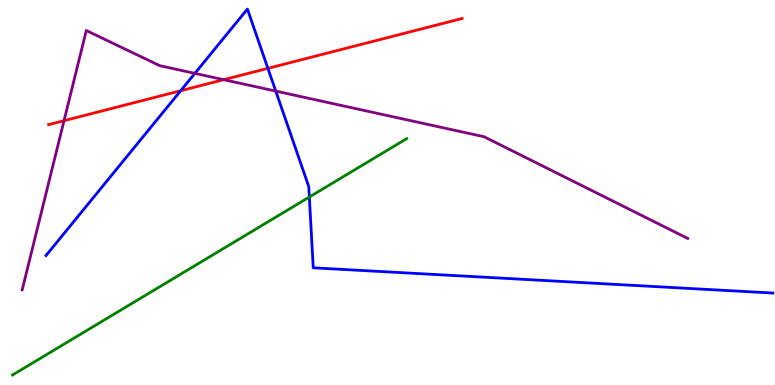[{'lines': ['blue', 'red'], 'intersections': [{'x': 2.33, 'y': 7.64}, {'x': 3.46, 'y': 8.22}]}, {'lines': ['green', 'red'], 'intersections': []}, {'lines': ['purple', 'red'], 'intersections': [{'x': 0.826, 'y': 6.87}, {'x': 2.89, 'y': 7.93}]}, {'lines': ['blue', 'green'], 'intersections': [{'x': 3.99, 'y': 4.88}]}, {'lines': ['blue', 'purple'], 'intersections': [{'x': 2.51, 'y': 8.09}, {'x': 3.56, 'y': 7.63}]}, {'lines': ['green', 'purple'], 'intersections': []}]